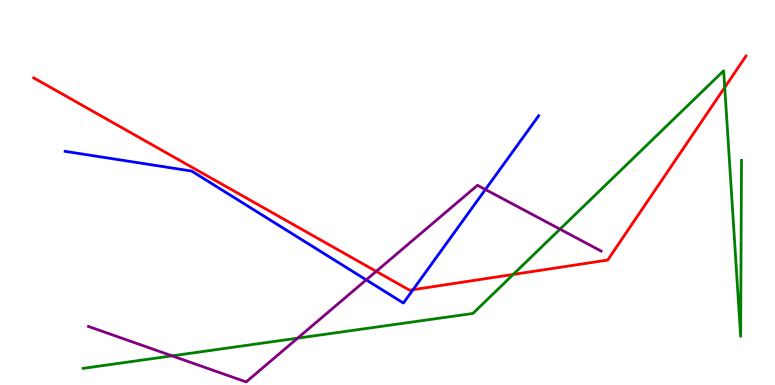[{'lines': ['blue', 'red'], 'intersections': [{'x': 5.33, 'y': 2.48}]}, {'lines': ['green', 'red'], 'intersections': [{'x': 6.62, 'y': 2.87}, {'x': 9.35, 'y': 7.73}]}, {'lines': ['purple', 'red'], 'intersections': [{'x': 4.85, 'y': 2.95}]}, {'lines': ['blue', 'green'], 'intersections': []}, {'lines': ['blue', 'purple'], 'intersections': [{'x': 4.73, 'y': 2.73}, {'x': 6.26, 'y': 5.08}]}, {'lines': ['green', 'purple'], 'intersections': [{'x': 2.22, 'y': 0.757}, {'x': 3.84, 'y': 1.22}, {'x': 7.23, 'y': 4.05}]}]